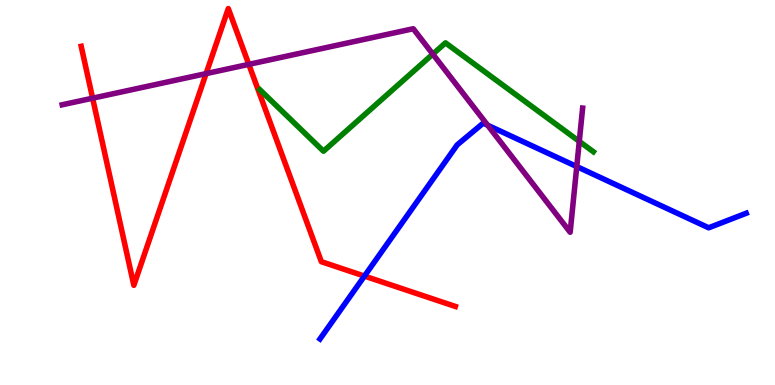[{'lines': ['blue', 'red'], 'intersections': [{'x': 4.7, 'y': 2.83}]}, {'lines': ['green', 'red'], 'intersections': []}, {'lines': ['purple', 'red'], 'intersections': [{'x': 1.2, 'y': 7.45}, {'x': 2.66, 'y': 8.09}, {'x': 3.21, 'y': 8.33}]}, {'lines': ['blue', 'green'], 'intersections': []}, {'lines': ['blue', 'purple'], 'intersections': [{'x': 6.29, 'y': 6.75}, {'x': 7.44, 'y': 5.67}]}, {'lines': ['green', 'purple'], 'intersections': [{'x': 5.58, 'y': 8.59}, {'x': 7.47, 'y': 6.33}]}]